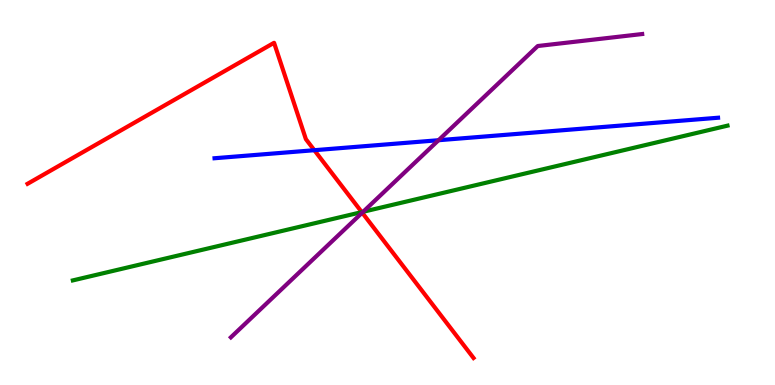[{'lines': ['blue', 'red'], 'intersections': [{'x': 4.06, 'y': 6.1}]}, {'lines': ['green', 'red'], 'intersections': [{'x': 4.67, 'y': 4.49}]}, {'lines': ['purple', 'red'], 'intersections': [{'x': 4.67, 'y': 4.48}]}, {'lines': ['blue', 'green'], 'intersections': []}, {'lines': ['blue', 'purple'], 'intersections': [{'x': 5.66, 'y': 6.36}]}, {'lines': ['green', 'purple'], 'intersections': [{'x': 4.69, 'y': 4.5}]}]